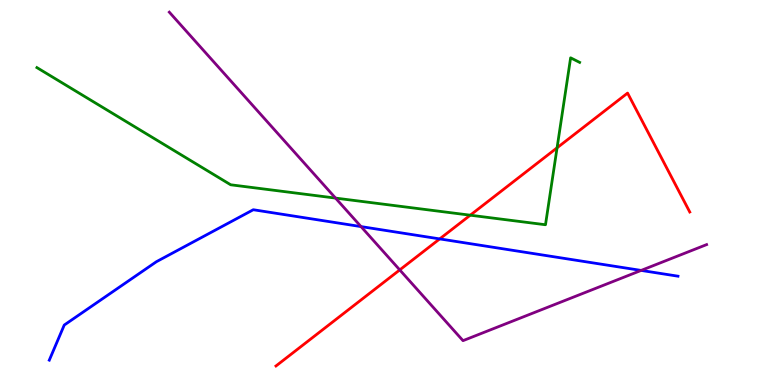[{'lines': ['blue', 'red'], 'intersections': [{'x': 5.67, 'y': 3.79}]}, {'lines': ['green', 'red'], 'intersections': [{'x': 6.07, 'y': 4.41}, {'x': 7.19, 'y': 6.16}]}, {'lines': ['purple', 'red'], 'intersections': [{'x': 5.16, 'y': 2.99}]}, {'lines': ['blue', 'green'], 'intersections': []}, {'lines': ['blue', 'purple'], 'intersections': [{'x': 4.66, 'y': 4.11}, {'x': 8.27, 'y': 2.98}]}, {'lines': ['green', 'purple'], 'intersections': [{'x': 4.33, 'y': 4.85}]}]